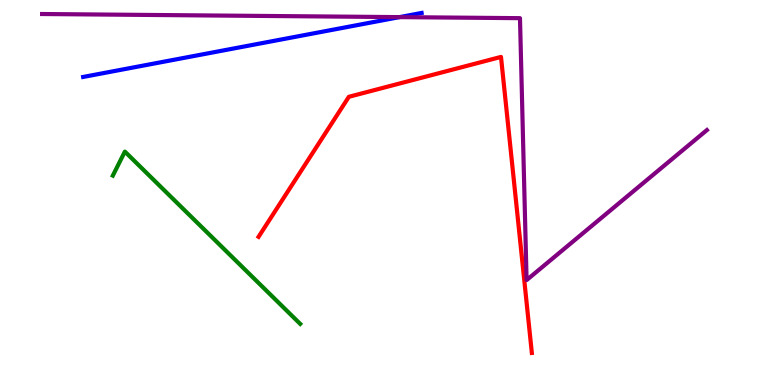[{'lines': ['blue', 'red'], 'intersections': []}, {'lines': ['green', 'red'], 'intersections': []}, {'lines': ['purple', 'red'], 'intersections': []}, {'lines': ['blue', 'green'], 'intersections': []}, {'lines': ['blue', 'purple'], 'intersections': [{'x': 5.16, 'y': 9.56}]}, {'lines': ['green', 'purple'], 'intersections': []}]